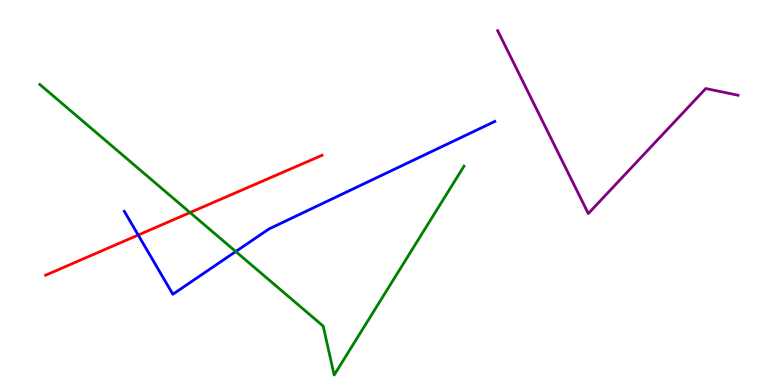[{'lines': ['blue', 'red'], 'intersections': [{'x': 1.78, 'y': 3.9}]}, {'lines': ['green', 'red'], 'intersections': [{'x': 2.45, 'y': 4.48}]}, {'lines': ['purple', 'red'], 'intersections': []}, {'lines': ['blue', 'green'], 'intersections': [{'x': 3.04, 'y': 3.47}]}, {'lines': ['blue', 'purple'], 'intersections': []}, {'lines': ['green', 'purple'], 'intersections': []}]